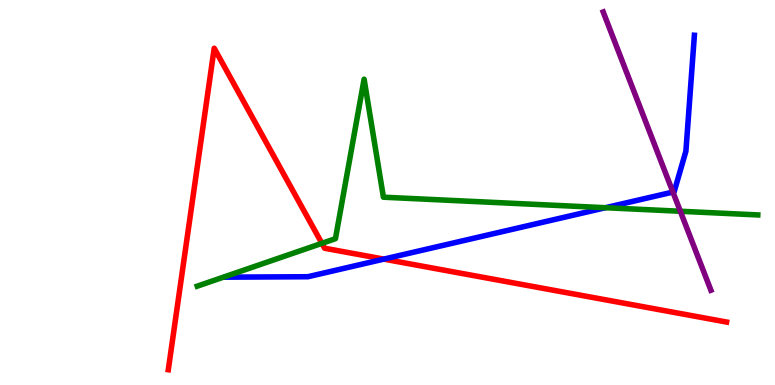[{'lines': ['blue', 'red'], 'intersections': [{'x': 4.95, 'y': 3.27}]}, {'lines': ['green', 'red'], 'intersections': [{'x': 4.15, 'y': 3.68}]}, {'lines': ['purple', 'red'], 'intersections': []}, {'lines': ['blue', 'green'], 'intersections': [{'x': 7.81, 'y': 4.6}]}, {'lines': ['blue', 'purple'], 'intersections': [{'x': 8.68, 'y': 5.01}]}, {'lines': ['green', 'purple'], 'intersections': [{'x': 8.78, 'y': 4.51}]}]